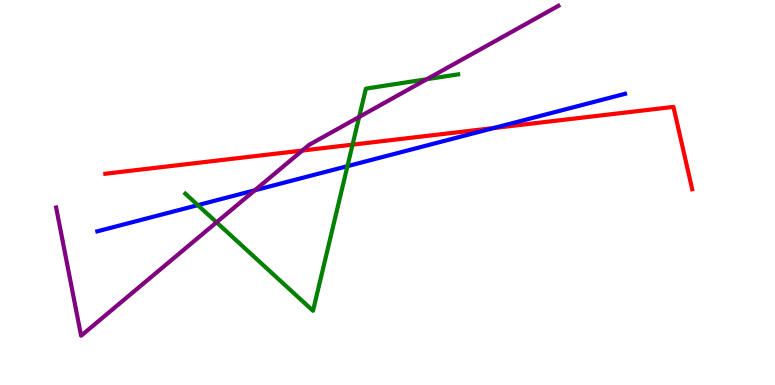[{'lines': ['blue', 'red'], 'intersections': [{'x': 6.37, 'y': 6.67}]}, {'lines': ['green', 'red'], 'intersections': [{'x': 4.55, 'y': 6.24}]}, {'lines': ['purple', 'red'], 'intersections': [{'x': 3.9, 'y': 6.09}]}, {'lines': ['blue', 'green'], 'intersections': [{'x': 2.55, 'y': 4.67}, {'x': 4.48, 'y': 5.68}]}, {'lines': ['blue', 'purple'], 'intersections': [{'x': 3.29, 'y': 5.06}]}, {'lines': ['green', 'purple'], 'intersections': [{'x': 2.79, 'y': 4.23}, {'x': 4.63, 'y': 6.96}, {'x': 5.51, 'y': 7.94}]}]